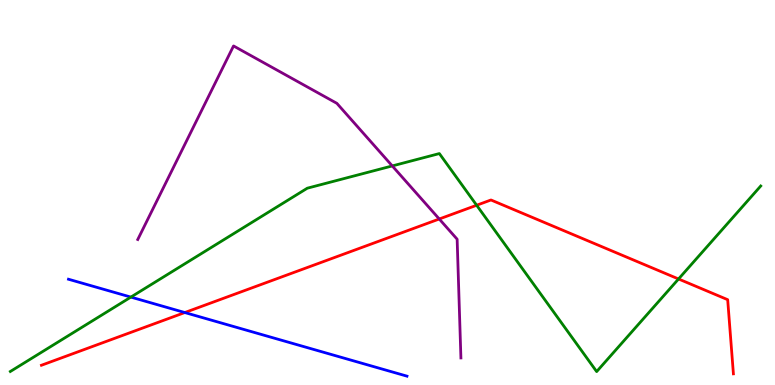[{'lines': ['blue', 'red'], 'intersections': [{'x': 2.38, 'y': 1.88}]}, {'lines': ['green', 'red'], 'intersections': [{'x': 6.15, 'y': 4.67}, {'x': 8.76, 'y': 2.75}]}, {'lines': ['purple', 'red'], 'intersections': [{'x': 5.67, 'y': 4.31}]}, {'lines': ['blue', 'green'], 'intersections': [{'x': 1.69, 'y': 2.28}]}, {'lines': ['blue', 'purple'], 'intersections': []}, {'lines': ['green', 'purple'], 'intersections': [{'x': 5.06, 'y': 5.69}]}]